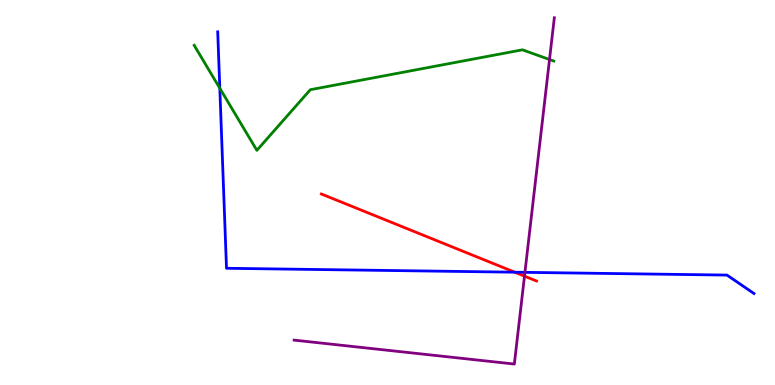[{'lines': ['blue', 'red'], 'intersections': [{'x': 6.64, 'y': 2.93}]}, {'lines': ['green', 'red'], 'intersections': []}, {'lines': ['purple', 'red'], 'intersections': [{'x': 6.77, 'y': 2.83}]}, {'lines': ['blue', 'green'], 'intersections': [{'x': 2.84, 'y': 7.71}]}, {'lines': ['blue', 'purple'], 'intersections': [{'x': 6.77, 'y': 2.93}]}, {'lines': ['green', 'purple'], 'intersections': [{'x': 7.09, 'y': 8.45}]}]